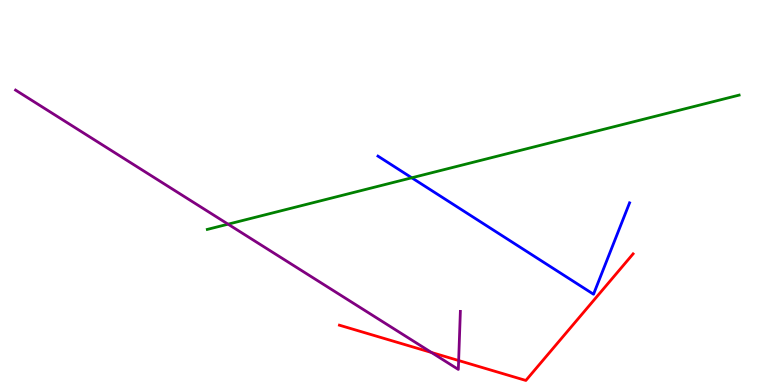[{'lines': ['blue', 'red'], 'intersections': []}, {'lines': ['green', 'red'], 'intersections': []}, {'lines': ['purple', 'red'], 'intersections': [{'x': 5.57, 'y': 0.845}, {'x': 5.92, 'y': 0.636}]}, {'lines': ['blue', 'green'], 'intersections': [{'x': 5.31, 'y': 5.38}]}, {'lines': ['blue', 'purple'], 'intersections': []}, {'lines': ['green', 'purple'], 'intersections': [{'x': 2.94, 'y': 4.18}]}]